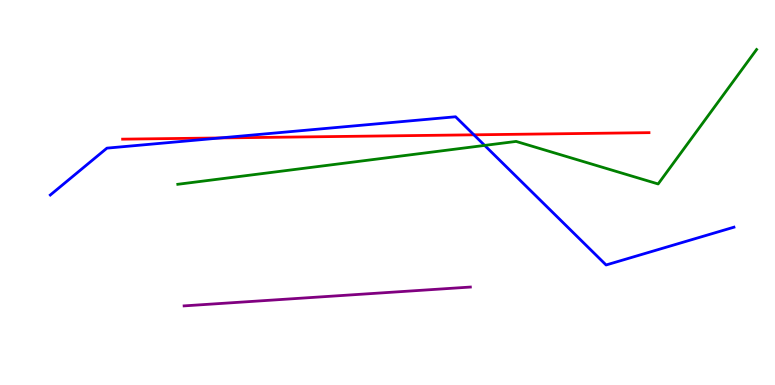[{'lines': ['blue', 'red'], 'intersections': [{'x': 2.84, 'y': 6.42}, {'x': 6.11, 'y': 6.5}]}, {'lines': ['green', 'red'], 'intersections': []}, {'lines': ['purple', 'red'], 'intersections': []}, {'lines': ['blue', 'green'], 'intersections': [{'x': 6.25, 'y': 6.22}]}, {'lines': ['blue', 'purple'], 'intersections': []}, {'lines': ['green', 'purple'], 'intersections': []}]